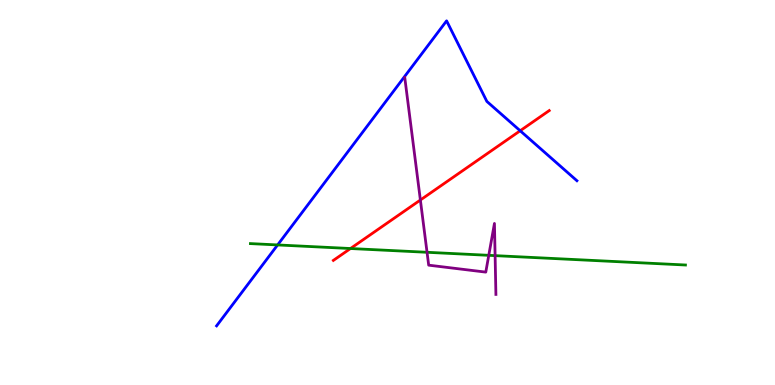[{'lines': ['blue', 'red'], 'intersections': [{'x': 6.71, 'y': 6.6}]}, {'lines': ['green', 'red'], 'intersections': [{'x': 4.52, 'y': 3.54}]}, {'lines': ['purple', 'red'], 'intersections': [{'x': 5.42, 'y': 4.8}]}, {'lines': ['blue', 'green'], 'intersections': [{'x': 3.58, 'y': 3.64}]}, {'lines': ['blue', 'purple'], 'intersections': []}, {'lines': ['green', 'purple'], 'intersections': [{'x': 5.51, 'y': 3.45}, {'x': 6.31, 'y': 3.37}, {'x': 6.39, 'y': 3.36}]}]